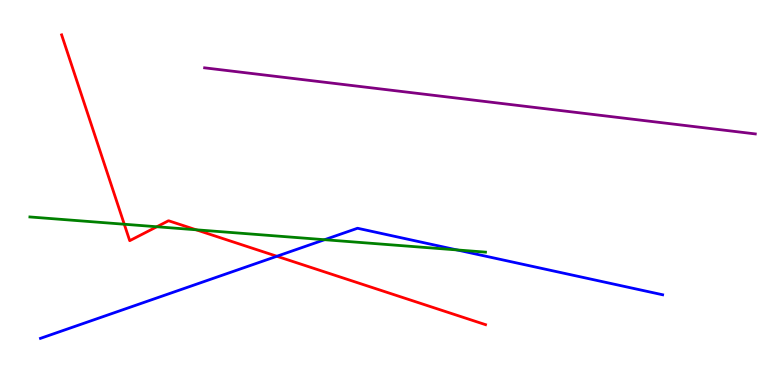[{'lines': ['blue', 'red'], 'intersections': [{'x': 3.57, 'y': 3.34}]}, {'lines': ['green', 'red'], 'intersections': [{'x': 1.6, 'y': 4.18}, {'x': 2.02, 'y': 4.11}, {'x': 2.53, 'y': 4.03}]}, {'lines': ['purple', 'red'], 'intersections': []}, {'lines': ['blue', 'green'], 'intersections': [{'x': 4.19, 'y': 3.77}, {'x': 5.9, 'y': 3.51}]}, {'lines': ['blue', 'purple'], 'intersections': []}, {'lines': ['green', 'purple'], 'intersections': []}]